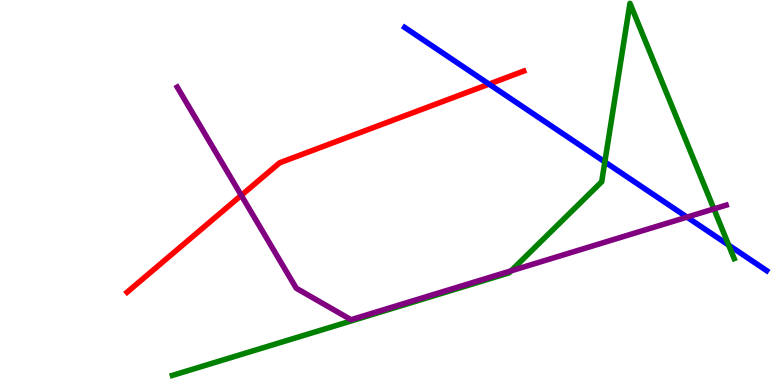[{'lines': ['blue', 'red'], 'intersections': [{'x': 6.31, 'y': 7.82}]}, {'lines': ['green', 'red'], 'intersections': []}, {'lines': ['purple', 'red'], 'intersections': [{'x': 3.11, 'y': 4.93}]}, {'lines': ['blue', 'green'], 'intersections': [{'x': 7.8, 'y': 5.79}, {'x': 9.4, 'y': 3.63}]}, {'lines': ['blue', 'purple'], 'intersections': [{'x': 8.86, 'y': 4.36}]}, {'lines': ['green', 'purple'], 'intersections': [{'x': 6.59, 'y': 2.96}, {'x': 9.21, 'y': 4.57}]}]